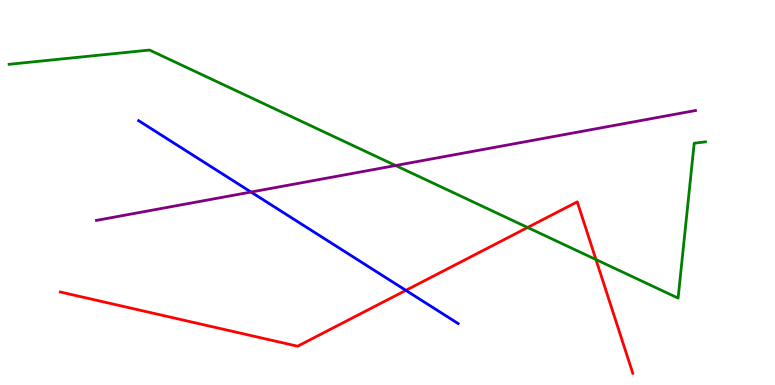[{'lines': ['blue', 'red'], 'intersections': [{'x': 5.24, 'y': 2.46}]}, {'lines': ['green', 'red'], 'intersections': [{'x': 6.81, 'y': 4.09}, {'x': 7.69, 'y': 3.26}]}, {'lines': ['purple', 'red'], 'intersections': []}, {'lines': ['blue', 'green'], 'intersections': []}, {'lines': ['blue', 'purple'], 'intersections': [{'x': 3.24, 'y': 5.01}]}, {'lines': ['green', 'purple'], 'intersections': [{'x': 5.1, 'y': 5.7}]}]